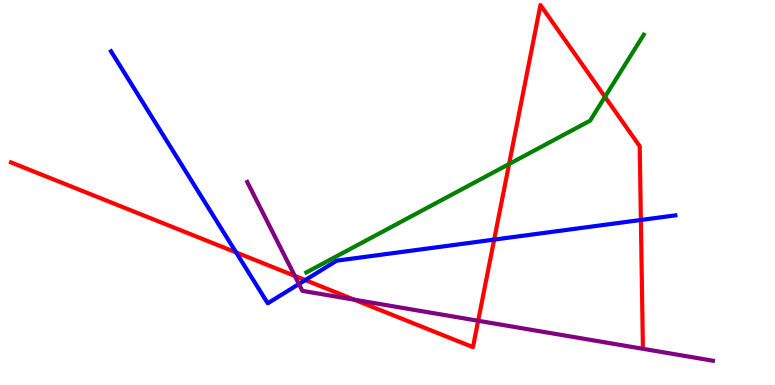[{'lines': ['blue', 'red'], 'intersections': [{'x': 3.05, 'y': 3.44}, {'x': 3.94, 'y': 2.73}, {'x': 6.38, 'y': 3.78}, {'x': 8.27, 'y': 4.29}]}, {'lines': ['green', 'red'], 'intersections': [{'x': 6.57, 'y': 5.74}, {'x': 7.81, 'y': 7.48}]}, {'lines': ['purple', 'red'], 'intersections': [{'x': 3.8, 'y': 2.83}, {'x': 4.57, 'y': 2.22}, {'x': 6.17, 'y': 1.67}]}, {'lines': ['blue', 'green'], 'intersections': []}, {'lines': ['blue', 'purple'], 'intersections': [{'x': 3.86, 'y': 2.62}]}, {'lines': ['green', 'purple'], 'intersections': []}]